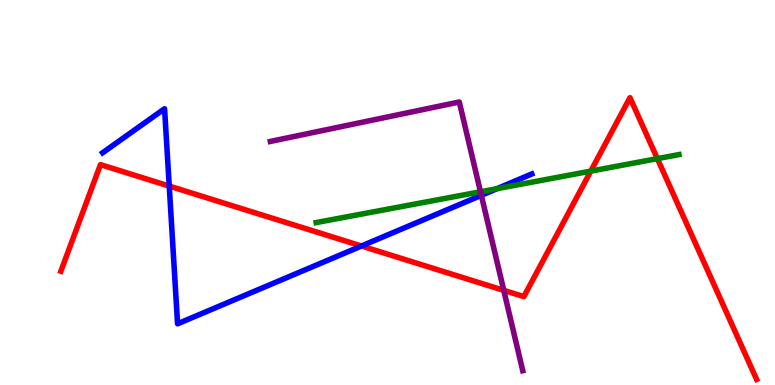[{'lines': ['blue', 'red'], 'intersections': [{'x': 2.18, 'y': 5.17}, {'x': 4.66, 'y': 3.61}]}, {'lines': ['green', 'red'], 'intersections': [{'x': 7.62, 'y': 5.56}, {'x': 8.48, 'y': 5.88}]}, {'lines': ['purple', 'red'], 'intersections': [{'x': 6.5, 'y': 2.46}]}, {'lines': ['blue', 'green'], 'intersections': [{'x': 6.41, 'y': 5.1}]}, {'lines': ['blue', 'purple'], 'intersections': [{'x': 6.21, 'y': 4.93}]}, {'lines': ['green', 'purple'], 'intersections': [{'x': 6.2, 'y': 5.02}]}]